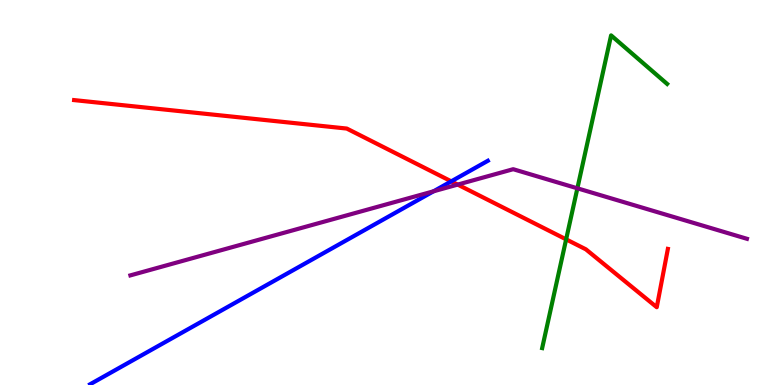[{'lines': ['blue', 'red'], 'intersections': [{'x': 5.82, 'y': 5.29}]}, {'lines': ['green', 'red'], 'intersections': [{'x': 7.3, 'y': 3.78}]}, {'lines': ['purple', 'red'], 'intersections': [{'x': 5.91, 'y': 5.21}]}, {'lines': ['blue', 'green'], 'intersections': []}, {'lines': ['blue', 'purple'], 'intersections': [{'x': 5.59, 'y': 5.03}]}, {'lines': ['green', 'purple'], 'intersections': [{'x': 7.45, 'y': 5.11}]}]